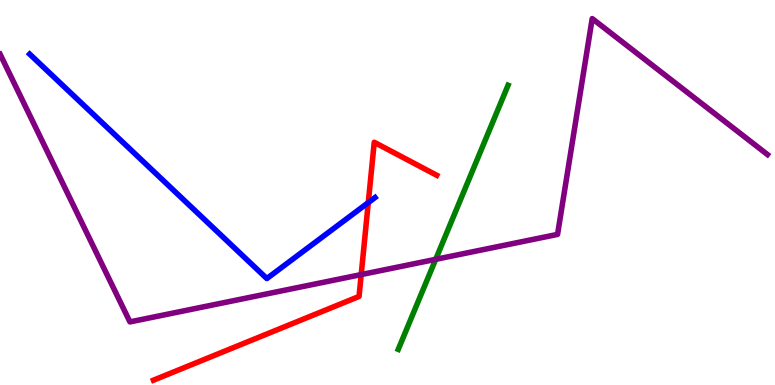[{'lines': ['blue', 'red'], 'intersections': [{'x': 4.75, 'y': 4.74}]}, {'lines': ['green', 'red'], 'intersections': []}, {'lines': ['purple', 'red'], 'intersections': [{'x': 4.66, 'y': 2.87}]}, {'lines': ['blue', 'green'], 'intersections': []}, {'lines': ['blue', 'purple'], 'intersections': []}, {'lines': ['green', 'purple'], 'intersections': [{'x': 5.62, 'y': 3.26}]}]